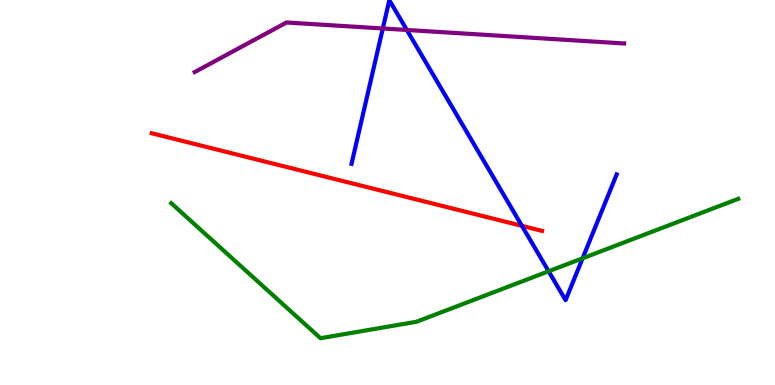[{'lines': ['blue', 'red'], 'intersections': [{'x': 6.73, 'y': 4.13}]}, {'lines': ['green', 'red'], 'intersections': []}, {'lines': ['purple', 'red'], 'intersections': []}, {'lines': ['blue', 'green'], 'intersections': [{'x': 7.08, 'y': 2.95}, {'x': 7.52, 'y': 3.29}]}, {'lines': ['blue', 'purple'], 'intersections': [{'x': 4.94, 'y': 9.26}, {'x': 5.25, 'y': 9.22}]}, {'lines': ['green', 'purple'], 'intersections': []}]